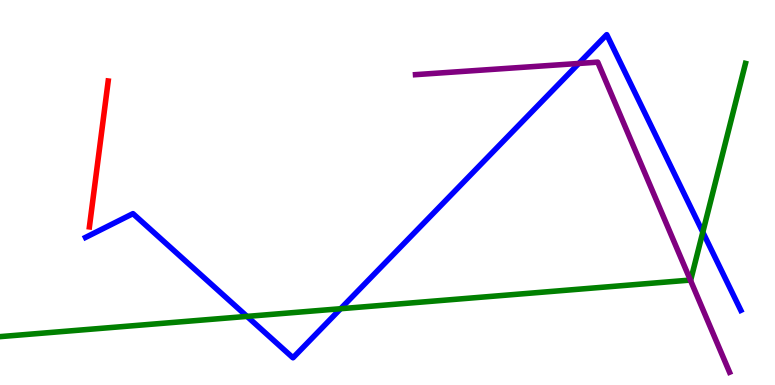[{'lines': ['blue', 'red'], 'intersections': []}, {'lines': ['green', 'red'], 'intersections': []}, {'lines': ['purple', 'red'], 'intersections': []}, {'lines': ['blue', 'green'], 'intersections': [{'x': 3.19, 'y': 1.78}, {'x': 4.4, 'y': 1.98}, {'x': 9.07, 'y': 3.97}]}, {'lines': ['blue', 'purple'], 'intersections': [{'x': 7.47, 'y': 8.35}]}, {'lines': ['green', 'purple'], 'intersections': [{'x': 8.91, 'y': 2.73}]}]